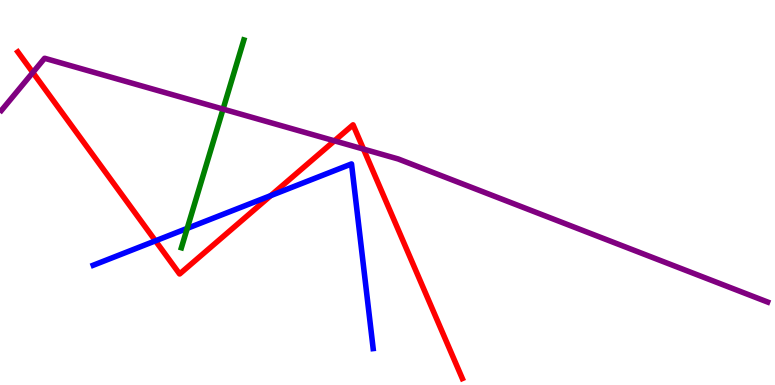[{'lines': ['blue', 'red'], 'intersections': [{'x': 2.01, 'y': 3.74}, {'x': 3.49, 'y': 4.92}]}, {'lines': ['green', 'red'], 'intersections': []}, {'lines': ['purple', 'red'], 'intersections': [{'x': 0.424, 'y': 8.12}, {'x': 4.32, 'y': 6.34}, {'x': 4.69, 'y': 6.13}]}, {'lines': ['blue', 'green'], 'intersections': [{'x': 2.42, 'y': 4.07}]}, {'lines': ['blue', 'purple'], 'intersections': []}, {'lines': ['green', 'purple'], 'intersections': [{'x': 2.88, 'y': 7.17}]}]